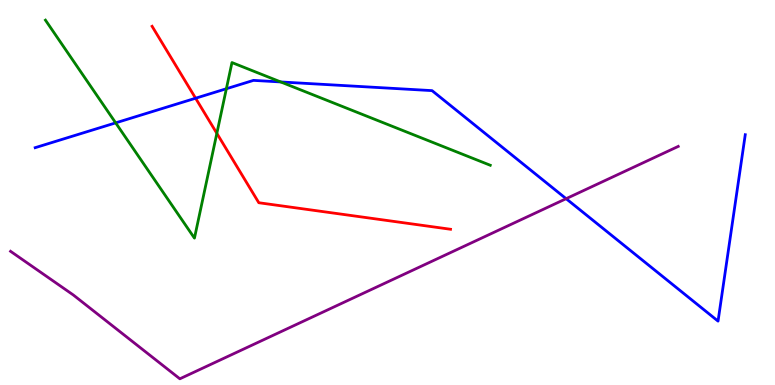[{'lines': ['blue', 'red'], 'intersections': [{'x': 2.52, 'y': 7.45}]}, {'lines': ['green', 'red'], 'intersections': [{'x': 2.8, 'y': 6.54}]}, {'lines': ['purple', 'red'], 'intersections': []}, {'lines': ['blue', 'green'], 'intersections': [{'x': 1.49, 'y': 6.81}, {'x': 2.92, 'y': 7.7}, {'x': 3.62, 'y': 7.87}]}, {'lines': ['blue', 'purple'], 'intersections': [{'x': 7.3, 'y': 4.84}]}, {'lines': ['green', 'purple'], 'intersections': []}]